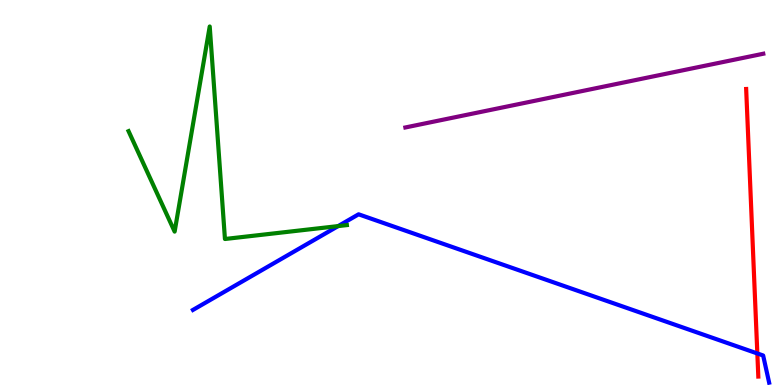[{'lines': ['blue', 'red'], 'intersections': [{'x': 9.77, 'y': 0.819}]}, {'lines': ['green', 'red'], 'intersections': []}, {'lines': ['purple', 'red'], 'intersections': []}, {'lines': ['blue', 'green'], 'intersections': [{'x': 4.36, 'y': 4.13}]}, {'lines': ['blue', 'purple'], 'intersections': []}, {'lines': ['green', 'purple'], 'intersections': []}]